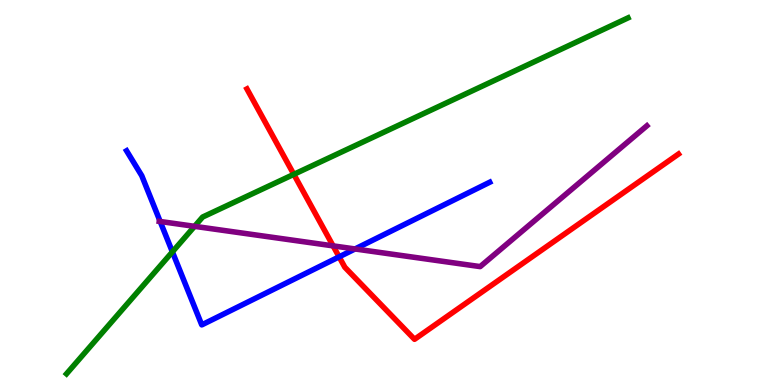[{'lines': ['blue', 'red'], 'intersections': [{'x': 4.38, 'y': 3.33}]}, {'lines': ['green', 'red'], 'intersections': [{'x': 3.79, 'y': 5.47}]}, {'lines': ['purple', 'red'], 'intersections': [{'x': 4.3, 'y': 3.61}]}, {'lines': ['blue', 'green'], 'intersections': [{'x': 2.22, 'y': 3.46}]}, {'lines': ['blue', 'purple'], 'intersections': [{'x': 2.07, 'y': 4.25}, {'x': 4.58, 'y': 3.53}]}, {'lines': ['green', 'purple'], 'intersections': [{'x': 2.51, 'y': 4.12}]}]